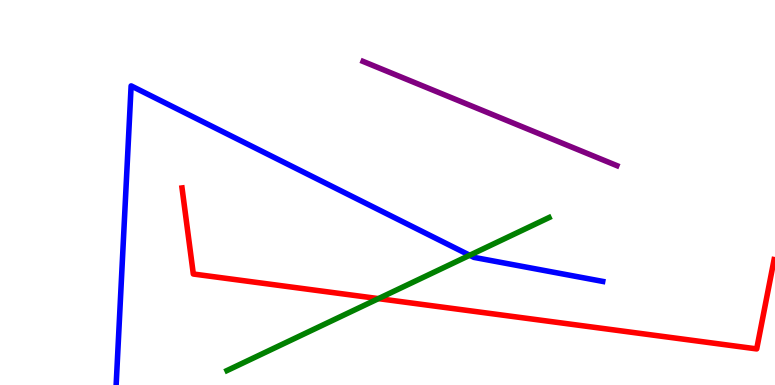[{'lines': ['blue', 'red'], 'intersections': []}, {'lines': ['green', 'red'], 'intersections': [{'x': 4.88, 'y': 2.24}]}, {'lines': ['purple', 'red'], 'intersections': []}, {'lines': ['blue', 'green'], 'intersections': [{'x': 6.06, 'y': 3.37}]}, {'lines': ['blue', 'purple'], 'intersections': []}, {'lines': ['green', 'purple'], 'intersections': []}]